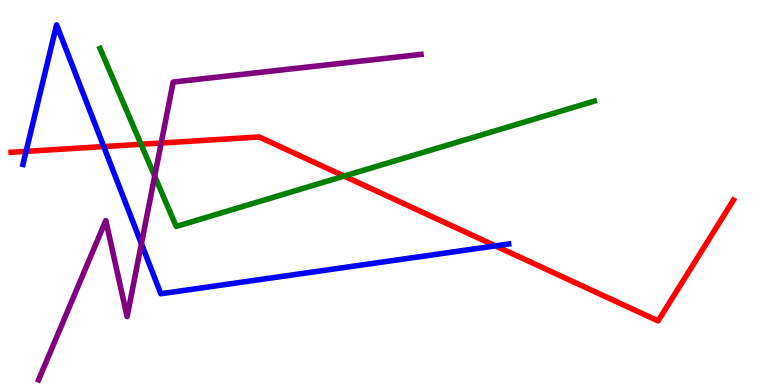[{'lines': ['blue', 'red'], 'intersections': [{'x': 0.337, 'y': 6.07}, {'x': 1.34, 'y': 6.19}, {'x': 6.39, 'y': 3.61}]}, {'lines': ['green', 'red'], 'intersections': [{'x': 1.82, 'y': 6.25}, {'x': 4.44, 'y': 5.43}]}, {'lines': ['purple', 'red'], 'intersections': [{'x': 2.08, 'y': 6.29}]}, {'lines': ['blue', 'green'], 'intersections': []}, {'lines': ['blue', 'purple'], 'intersections': [{'x': 1.82, 'y': 3.67}]}, {'lines': ['green', 'purple'], 'intersections': [{'x': 2.0, 'y': 5.43}]}]